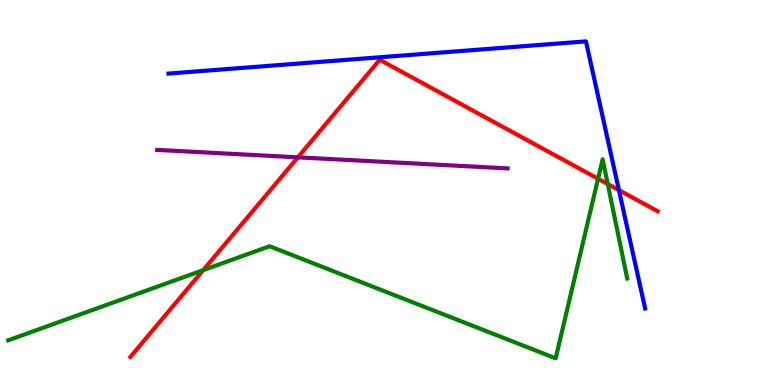[{'lines': ['blue', 'red'], 'intersections': [{'x': 7.99, 'y': 5.06}]}, {'lines': ['green', 'red'], 'intersections': [{'x': 2.62, 'y': 2.98}, {'x': 7.72, 'y': 5.36}, {'x': 7.84, 'y': 5.22}]}, {'lines': ['purple', 'red'], 'intersections': [{'x': 3.84, 'y': 5.91}]}, {'lines': ['blue', 'green'], 'intersections': []}, {'lines': ['blue', 'purple'], 'intersections': []}, {'lines': ['green', 'purple'], 'intersections': []}]